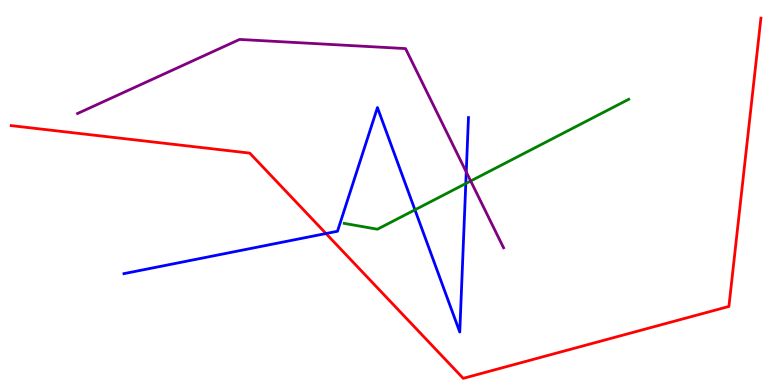[{'lines': ['blue', 'red'], 'intersections': [{'x': 4.21, 'y': 3.93}]}, {'lines': ['green', 'red'], 'intersections': []}, {'lines': ['purple', 'red'], 'intersections': []}, {'lines': ['blue', 'green'], 'intersections': [{'x': 5.35, 'y': 4.55}, {'x': 6.01, 'y': 5.23}]}, {'lines': ['blue', 'purple'], 'intersections': [{'x': 6.02, 'y': 5.53}]}, {'lines': ['green', 'purple'], 'intersections': [{'x': 6.07, 'y': 5.3}]}]